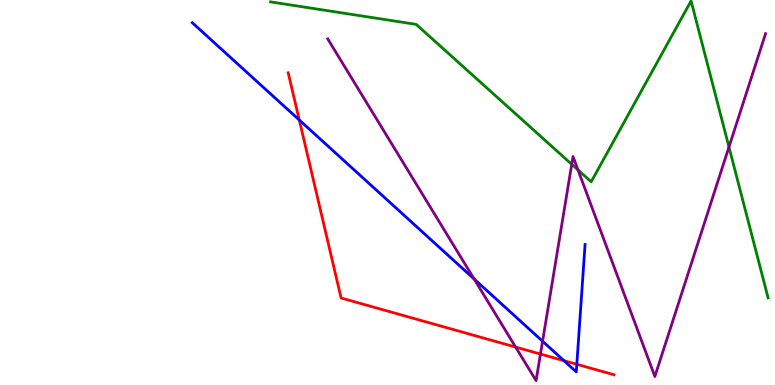[{'lines': ['blue', 'red'], 'intersections': [{'x': 3.86, 'y': 6.88}, {'x': 7.28, 'y': 0.632}, {'x': 7.44, 'y': 0.538}]}, {'lines': ['green', 'red'], 'intersections': []}, {'lines': ['purple', 'red'], 'intersections': [{'x': 6.65, 'y': 0.985}, {'x': 6.97, 'y': 0.804}]}, {'lines': ['blue', 'green'], 'intersections': []}, {'lines': ['blue', 'purple'], 'intersections': [{'x': 6.12, 'y': 2.75}, {'x': 7.0, 'y': 1.14}]}, {'lines': ['green', 'purple'], 'intersections': [{'x': 7.38, 'y': 5.73}, {'x': 7.46, 'y': 5.59}, {'x': 9.41, 'y': 6.18}]}]